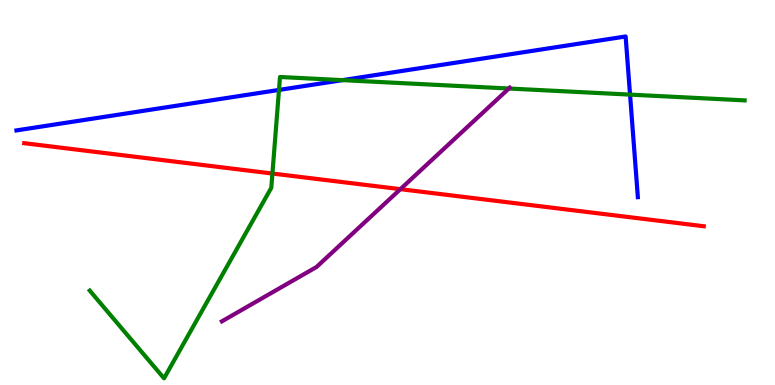[{'lines': ['blue', 'red'], 'intersections': []}, {'lines': ['green', 'red'], 'intersections': [{'x': 3.52, 'y': 5.49}]}, {'lines': ['purple', 'red'], 'intersections': [{'x': 5.17, 'y': 5.09}]}, {'lines': ['blue', 'green'], 'intersections': [{'x': 3.6, 'y': 7.66}, {'x': 4.42, 'y': 7.92}, {'x': 8.13, 'y': 7.54}]}, {'lines': ['blue', 'purple'], 'intersections': []}, {'lines': ['green', 'purple'], 'intersections': [{'x': 6.57, 'y': 7.7}]}]